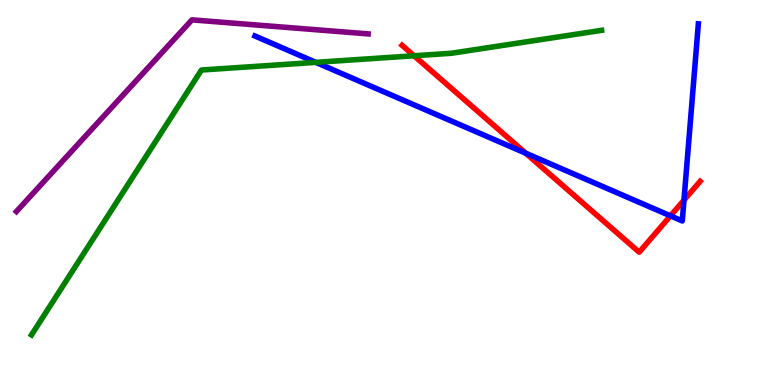[{'lines': ['blue', 'red'], 'intersections': [{'x': 6.78, 'y': 6.02}, {'x': 8.65, 'y': 4.39}, {'x': 8.83, 'y': 4.8}]}, {'lines': ['green', 'red'], 'intersections': [{'x': 5.34, 'y': 8.55}]}, {'lines': ['purple', 'red'], 'intersections': []}, {'lines': ['blue', 'green'], 'intersections': [{'x': 4.08, 'y': 8.38}]}, {'lines': ['blue', 'purple'], 'intersections': []}, {'lines': ['green', 'purple'], 'intersections': []}]